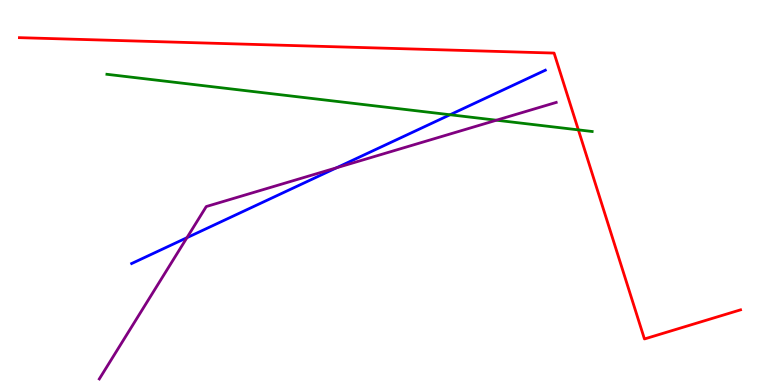[{'lines': ['blue', 'red'], 'intersections': []}, {'lines': ['green', 'red'], 'intersections': [{'x': 7.46, 'y': 6.63}]}, {'lines': ['purple', 'red'], 'intersections': []}, {'lines': ['blue', 'green'], 'intersections': [{'x': 5.81, 'y': 7.02}]}, {'lines': ['blue', 'purple'], 'intersections': [{'x': 2.41, 'y': 3.83}, {'x': 4.34, 'y': 5.64}]}, {'lines': ['green', 'purple'], 'intersections': [{'x': 6.41, 'y': 6.88}]}]